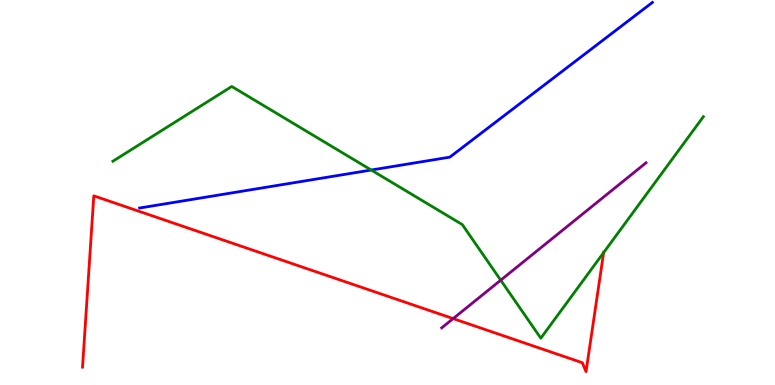[{'lines': ['blue', 'red'], 'intersections': []}, {'lines': ['green', 'red'], 'intersections': [{'x': 7.79, 'y': 3.44}]}, {'lines': ['purple', 'red'], 'intersections': [{'x': 5.85, 'y': 1.72}]}, {'lines': ['blue', 'green'], 'intersections': [{'x': 4.79, 'y': 5.58}]}, {'lines': ['blue', 'purple'], 'intersections': []}, {'lines': ['green', 'purple'], 'intersections': [{'x': 6.46, 'y': 2.72}]}]